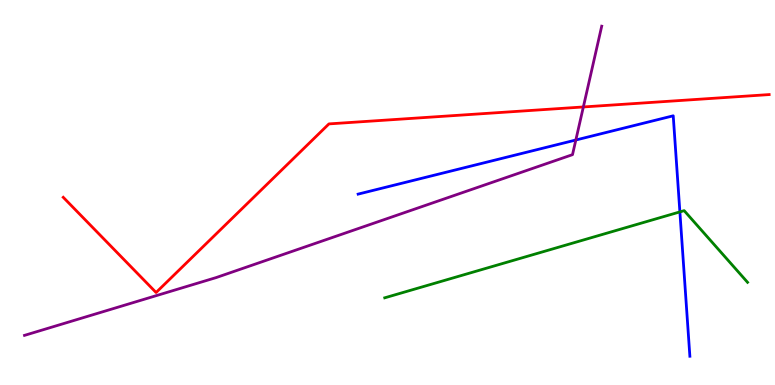[{'lines': ['blue', 'red'], 'intersections': []}, {'lines': ['green', 'red'], 'intersections': []}, {'lines': ['purple', 'red'], 'intersections': [{'x': 7.53, 'y': 7.22}]}, {'lines': ['blue', 'green'], 'intersections': [{'x': 8.77, 'y': 4.5}]}, {'lines': ['blue', 'purple'], 'intersections': [{'x': 7.43, 'y': 6.36}]}, {'lines': ['green', 'purple'], 'intersections': []}]